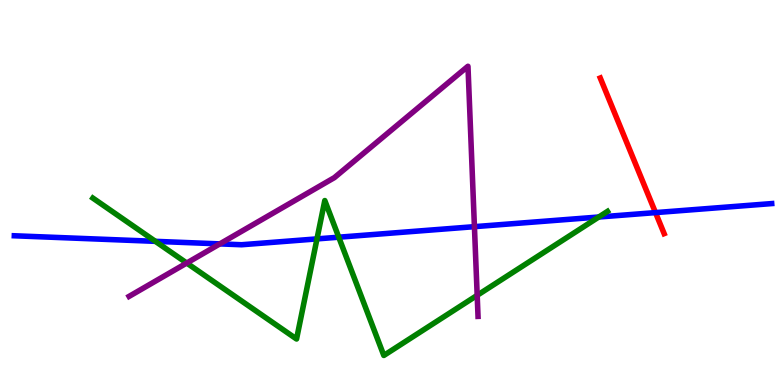[{'lines': ['blue', 'red'], 'intersections': [{'x': 8.46, 'y': 4.48}]}, {'lines': ['green', 'red'], 'intersections': []}, {'lines': ['purple', 'red'], 'intersections': []}, {'lines': ['blue', 'green'], 'intersections': [{'x': 2.0, 'y': 3.73}, {'x': 4.09, 'y': 3.8}, {'x': 4.37, 'y': 3.84}, {'x': 7.73, 'y': 4.36}]}, {'lines': ['blue', 'purple'], 'intersections': [{'x': 2.84, 'y': 3.67}, {'x': 6.12, 'y': 4.11}]}, {'lines': ['green', 'purple'], 'intersections': [{'x': 2.41, 'y': 3.17}, {'x': 6.16, 'y': 2.33}]}]